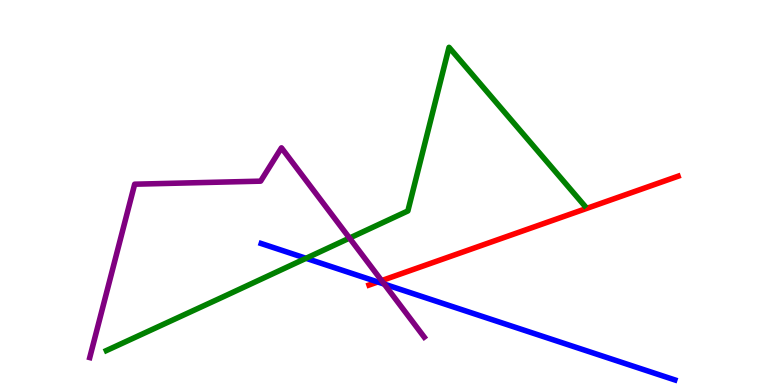[{'lines': ['blue', 'red'], 'intersections': [{'x': 4.87, 'y': 2.68}]}, {'lines': ['green', 'red'], 'intersections': []}, {'lines': ['purple', 'red'], 'intersections': [{'x': 4.92, 'y': 2.71}]}, {'lines': ['blue', 'green'], 'intersections': [{'x': 3.95, 'y': 3.29}]}, {'lines': ['blue', 'purple'], 'intersections': [{'x': 4.96, 'y': 2.62}]}, {'lines': ['green', 'purple'], 'intersections': [{'x': 4.51, 'y': 3.82}]}]